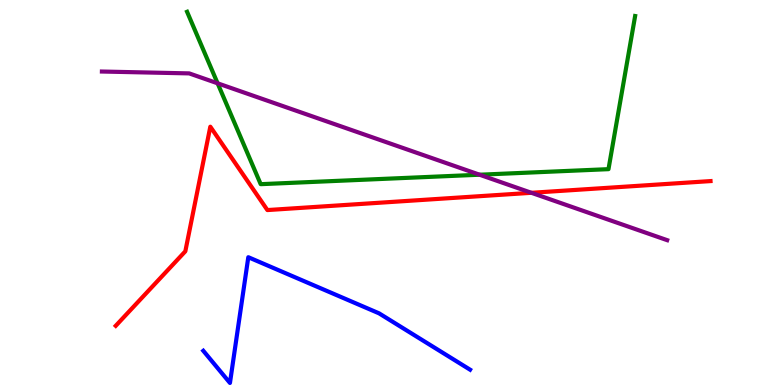[{'lines': ['blue', 'red'], 'intersections': []}, {'lines': ['green', 'red'], 'intersections': []}, {'lines': ['purple', 'red'], 'intersections': [{'x': 6.86, 'y': 4.99}]}, {'lines': ['blue', 'green'], 'intersections': []}, {'lines': ['blue', 'purple'], 'intersections': []}, {'lines': ['green', 'purple'], 'intersections': [{'x': 2.81, 'y': 7.84}, {'x': 6.19, 'y': 5.46}]}]